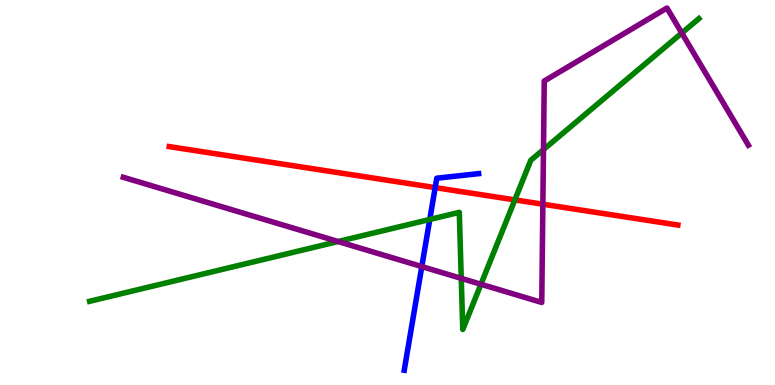[{'lines': ['blue', 'red'], 'intersections': [{'x': 5.62, 'y': 5.13}]}, {'lines': ['green', 'red'], 'intersections': [{'x': 6.64, 'y': 4.81}]}, {'lines': ['purple', 'red'], 'intersections': [{'x': 7.0, 'y': 4.7}]}, {'lines': ['blue', 'green'], 'intersections': [{'x': 5.55, 'y': 4.3}]}, {'lines': ['blue', 'purple'], 'intersections': [{'x': 5.44, 'y': 3.08}]}, {'lines': ['green', 'purple'], 'intersections': [{'x': 4.36, 'y': 3.73}, {'x': 5.95, 'y': 2.77}, {'x': 6.21, 'y': 2.62}, {'x': 7.01, 'y': 6.11}, {'x': 8.8, 'y': 9.14}]}]